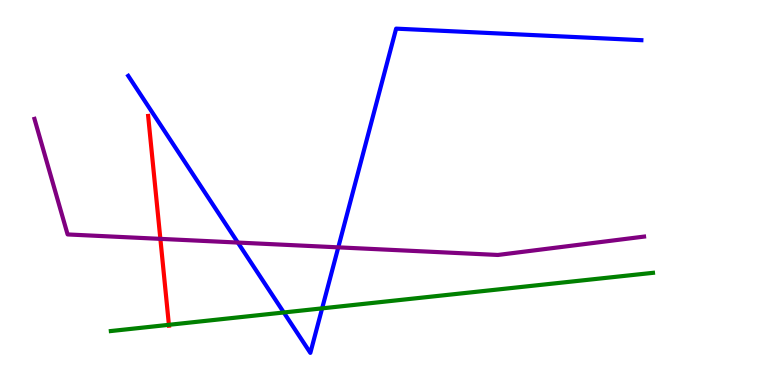[{'lines': ['blue', 'red'], 'intersections': []}, {'lines': ['green', 'red'], 'intersections': [{'x': 2.18, 'y': 1.56}]}, {'lines': ['purple', 'red'], 'intersections': [{'x': 2.07, 'y': 3.8}]}, {'lines': ['blue', 'green'], 'intersections': [{'x': 3.66, 'y': 1.88}, {'x': 4.16, 'y': 1.99}]}, {'lines': ['blue', 'purple'], 'intersections': [{'x': 3.07, 'y': 3.7}, {'x': 4.36, 'y': 3.58}]}, {'lines': ['green', 'purple'], 'intersections': []}]